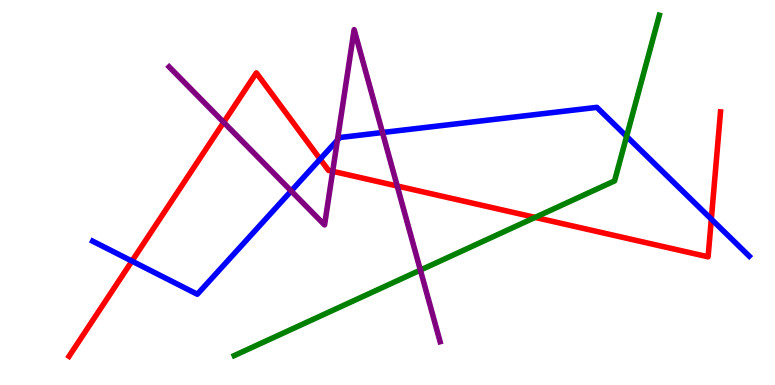[{'lines': ['blue', 'red'], 'intersections': [{'x': 1.7, 'y': 3.22}, {'x': 4.13, 'y': 5.87}, {'x': 9.18, 'y': 4.31}]}, {'lines': ['green', 'red'], 'intersections': [{'x': 6.9, 'y': 4.35}]}, {'lines': ['purple', 'red'], 'intersections': [{'x': 2.89, 'y': 6.82}, {'x': 4.29, 'y': 5.55}, {'x': 5.13, 'y': 5.17}]}, {'lines': ['blue', 'green'], 'intersections': [{'x': 8.09, 'y': 6.46}]}, {'lines': ['blue', 'purple'], 'intersections': [{'x': 3.76, 'y': 5.04}, {'x': 4.35, 'y': 6.36}, {'x': 4.94, 'y': 6.56}]}, {'lines': ['green', 'purple'], 'intersections': [{'x': 5.42, 'y': 2.98}]}]